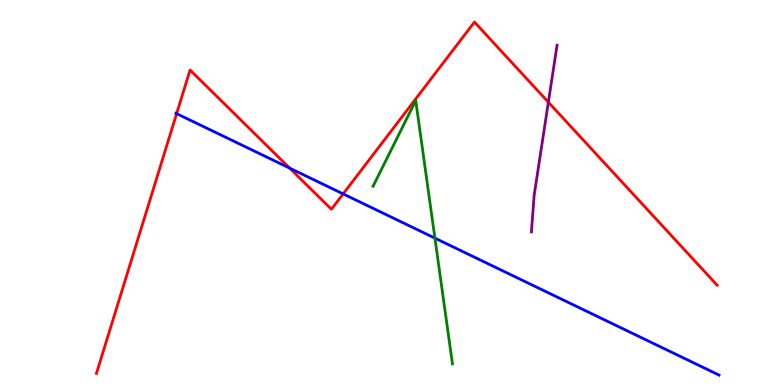[{'lines': ['blue', 'red'], 'intersections': [{'x': 2.28, 'y': 7.05}, {'x': 3.74, 'y': 5.63}, {'x': 4.43, 'y': 4.96}]}, {'lines': ['green', 'red'], 'intersections': []}, {'lines': ['purple', 'red'], 'intersections': [{'x': 7.08, 'y': 7.35}]}, {'lines': ['blue', 'green'], 'intersections': [{'x': 5.61, 'y': 3.81}]}, {'lines': ['blue', 'purple'], 'intersections': []}, {'lines': ['green', 'purple'], 'intersections': []}]